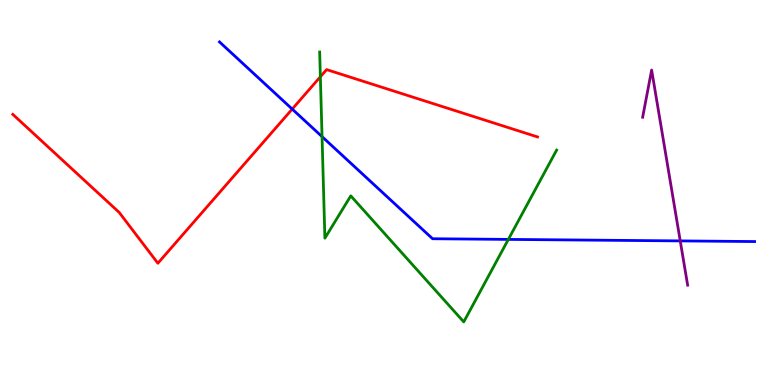[{'lines': ['blue', 'red'], 'intersections': [{'x': 3.77, 'y': 7.17}]}, {'lines': ['green', 'red'], 'intersections': [{'x': 4.13, 'y': 8.01}]}, {'lines': ['purple', 'red'], 'intersections': []}, {'lines': ['blue', 'green'], 'intersections': [{'x': 4.16, 'y': 6.45}, {'x': 6.56, 'y': 3.78}]}, {'lines': ['blue', 'purple'], 'intersections': [{'x': 8.78, 'y': 3.74}]}, {'lines': ['green', 'purple'], 'intersections': []}]